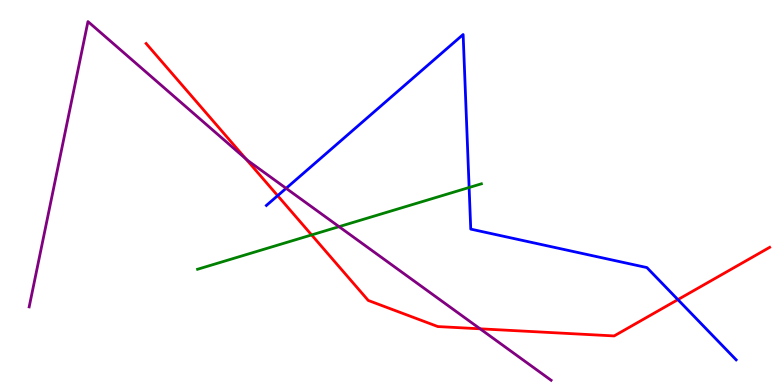[{'lines': ['blue', 'red'], 'intersections': [{'x': 3.58, 'y': 4.92}, {'x': 8.75, 'y': 2.22}]}, {'lines': ['green', 'red'], 'intersections': [{'x': 4.02, 'y': 3.9}]}, {'lines': ['purple', 'red'], 'intersections': [{'x': 3.17, 'y': 5.87}, {'x': 6.19, 'y': 1.46}]}, {'lines': ['blue', 'green'], 'intersections': [{'x': 6.05, 'y': 5.13}]}, {'lines': ['blue', 'purple'], 'intersections': [{'x': 3.69, 'y': 5.11}]}, {'lines': ['green', 'purple'], 'intersections': [{'x': 4.37, 'y': 4.11}]}]